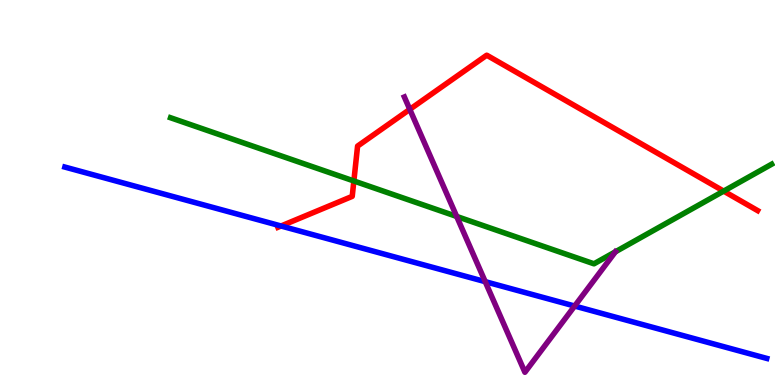[{'lines': ['blue', 'red'], 'intersections': [{'x': 3.63, 'y': 4.13}]}, {'lines': ['green', 'red'], 'intersections': [{'x': 4.57, 'y': 5.3}, {'x': 9.34, 'y': 5.04}]}, {'lines': ['purple', 'red'], 'intersections': [{'x': 5.29, 'y': 7.16}]}, {'lines': ['blue', 'green'], 'intersections': []}, {'lines': ['blue', 'purple'], 'intersections': [{'x': 6.26, 'y': 2.68}, {'x': 7.41, 'y': 2.05}]}, {'lines': ['green', 'purple'], 'intersections': [{'x': 5.89, 'y': 4.38}, {'x': 7.94, 'y': 3.46}]}]